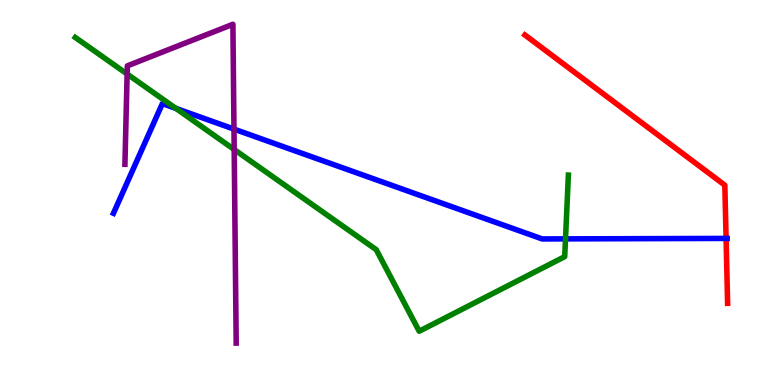[{'lines': ['blue', 'red'], 'intersections': [{'x': 9.37, 'y': 3.81}]}, {'lines': ['green', 'red'], 'intersections': []}, {'lines': ['purple', 'red'], 'intersections': []}, {'lines': ['blue', 'green'], 'intersections': [{'x': 2.27, 'y': 7.18}, {'x': 7.3, 'y': 3.8}]}, {'lines': ['blue', 'purple'], 'intersections': [{'x': 3.02, 'y': 6.65}]}, {'lines': ['green', 'purple'], 'intersections': [{'x': 1.64, 'y': 8.08}, {'x': 3.02, 'y': 6.12}]}]